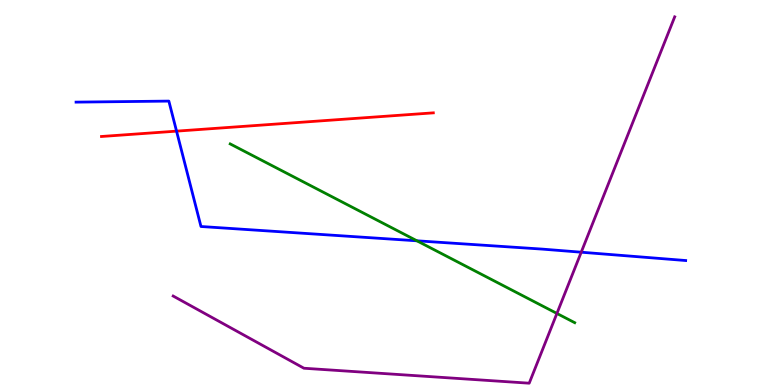[{'lines': ['blue', 'red'], 'intersections': [{'x': 2.28, 'y': 6.59}]}, {'lines': ['green', 'red'], 'intersections': []}, {'lines': ['purple', 'red'], 'intersections': []}, {'lines': ['blue', 'green'], 'intersections': [{'x': 5.38, 'y': 3.75}]}, {'lines': ['blue', 'purple'], 'intersections': [{'x': 7.5, 'y': 3.45}]}, {'lines': ['green', 'purple'], 'intersections': [{'x': 7.19, 'y': 1.86}]}]